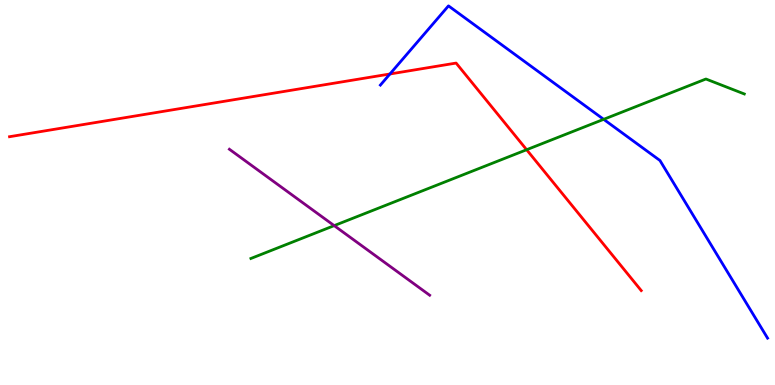[{'lines': ['blue', 'red'], 'intersections': [{'x': 5.03, 'y': 8.08}]}, {'lines': ['green', 'red'], 'intersections': [{'x': 6.8, 'y': 6.11}]}, {'lines': ['purple', 'red'], 'intersections': []}, {'lines': ['blue', 'green'], 'intersections': [{'x': 7.79, 'y': 6.9}]}, {'lines': ['blue', 'purple'], 'intersections': []}, {'lines': ['green', 'purple'], 'intersections': [{'x': 4.31, 'y': 4.14}]}]